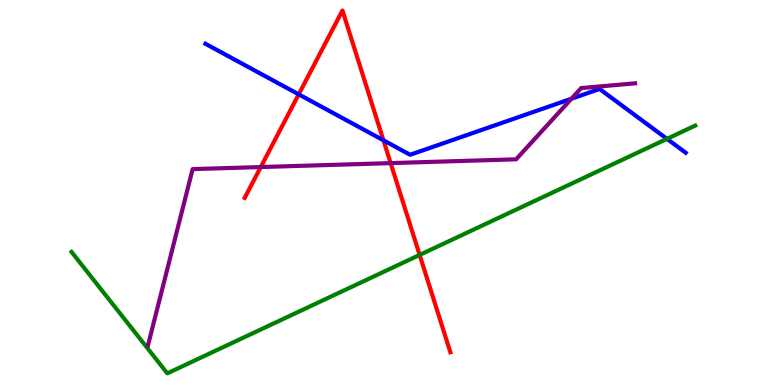[{'lines': ['blue', 'red'], 'intersections': [{'x': 3.85, 'y': 7.55}, {'x': 4.95, 'y': 6.36}]}, {'lines': ['green', 'red'], 'intersections': [{'x': 5.41, 'y': 3.38}]}, {'lines': ['purple', 'red'], 'intersections': [{'x': 3.36, 'y': 5.66}, {'x': 5.04, 'y': 5.76}]}, {'lines': ['blue', 'green'], 'intersections': [{'x': 8.61, 'y': 6.39}]}, {'lines': ['blue', 'purple'], 'intersections': [{'x': 7.37, 'y': 7.44}]}, {'lines': ['green', 'purple'], 'intersections': []}]